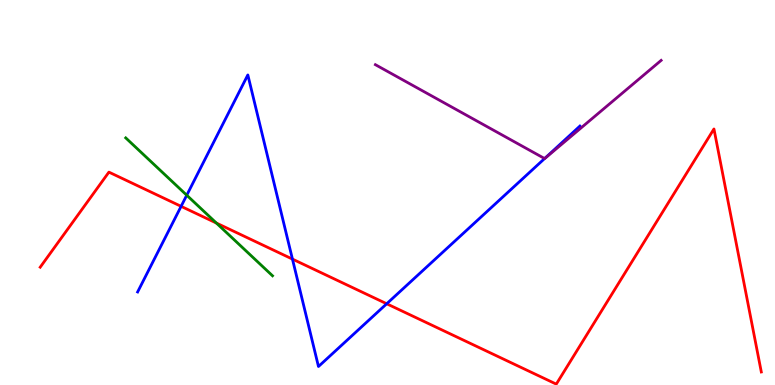[{'lines': ['blue', 'red'], 'intersections': [{'x': 2.34, 'y': 4.64}, {'x': 3.77, 'y': 3.27}, {'x': 4.99, 'y': 2.11}]}, {'lines': ['green', 'red'], 'intersections': [{'x': 2.79, 'y': 4.21}]}, {'lines': ['purple', 'red'], 'intersections': []}, {'lines': ['blue', 'green'], 'intersections': [{'x': 2.41, 'y': 4.93}]}, {'lines': ['blue', 'purple'], 'intersections': [{'x': 7.03, 'y': 5.88}]}, {'lines': ['green', 'purple'], 'intersections': []}]